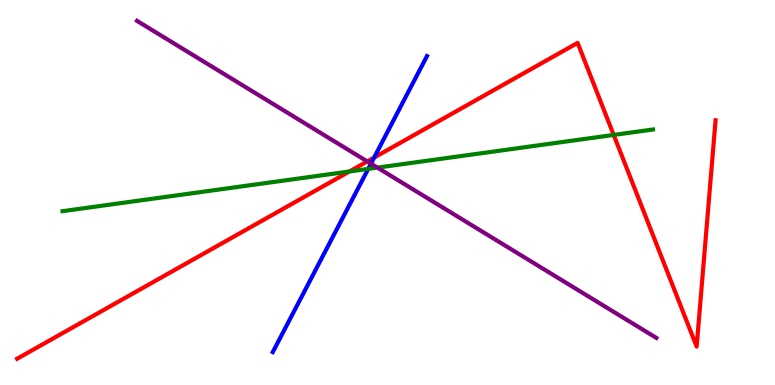[{'lines': ['blue', 'red'], 'intersections': [{'x': 4.83, 'y': 5.91}]}, {'lines': ['green', 'red'], 'intersections': [{'x': 4.51, 'y': 5.55}, {'x': 7.92, 'y': 6.5}]}, {'lines': ['purple', 'red'], 'intersections': [{'x': 4.74, 'y': 5.81}]}, {'lines': ['blue', 'green'], 'intersections': [{'x': 4.75, 'y': 5.61}]}, {'lines': ['blue', 'purple'], 'intersections': [{'x': 4.79, 'y': 5.75}]}, {'lines': ['green', 'purple'], 'intersections': [{'x': 4.87, 'y': 5.65}]}]